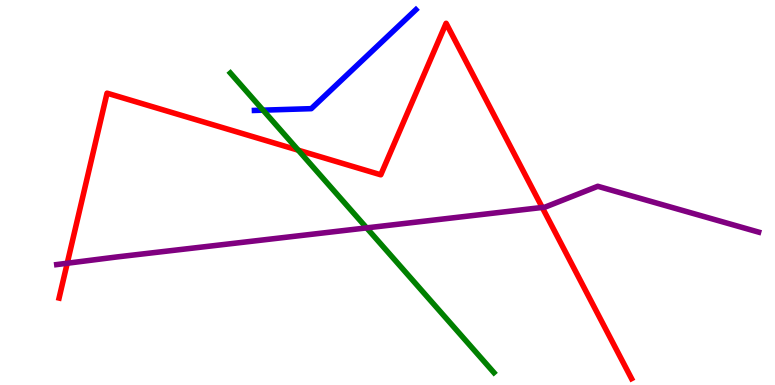[{'lines': ['blue', 'red'], 'intersections': []}, {'lines': ['green', 'red'], 'intersections': [{'x': 3.85, 'y': 6.1}]}, {'lines': ['purple', 'red'], 'intersections': [{'x': 0.867, 'y': 3.16}, {'x': 7.0, 'y': 4.61}]}, {'lines': ['blue', 'green'], 'intersections': [{'x': 3.39, 'y': 7.14}]}, {'lines': ['blue', 'purple'], 'intersections': []}, {'lines': ['green', 'purple'], 'intersections': [{'x': 4.73, 'y': 4.08}]}]